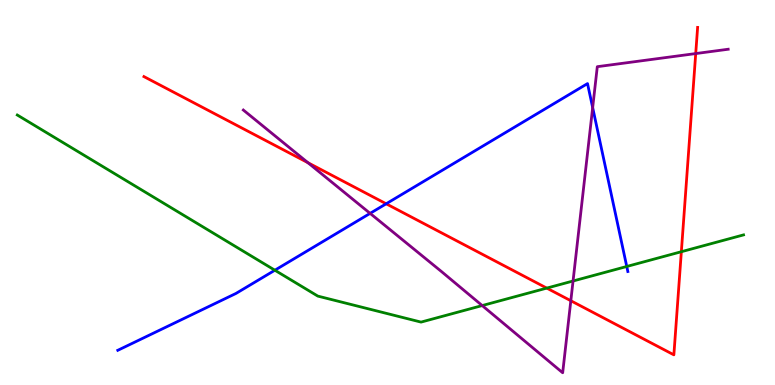[{'lines': ['blue', 'red'], 'intersections': [{'x': 4.98, 'y': 4.71}]}, {'lines': ['green', 'red'], 'intersections': [{'x': 7.06, 'y': 2.52}, {'x': 8.79, 'y': 3.46}]}, {'lines': ['purple', 'red'], 'intersections': [{'x': 3.97, 'y': 5.77}, {'x': 7.37, 'y': 2.19}, {'x': 8.98, 'y': 8.61}]}, {'lines': ['blue', 'green'], 'intersections': [{'x': 3.55, 'y': 2.98}, {'x': 8.09, 'y': 3.08}]}, {'lines': ['blue', 'purple'], 'intersections': [{'x': 4.78, 'y': 4.46}, {'x': 7.65, 'y': 7.21}]}, {'lines': ['green', 'purple'], 'intersections': [{'x': 6.22, 'y': 2.06}, {'x': 7.39, 'y': 2.7}]}]